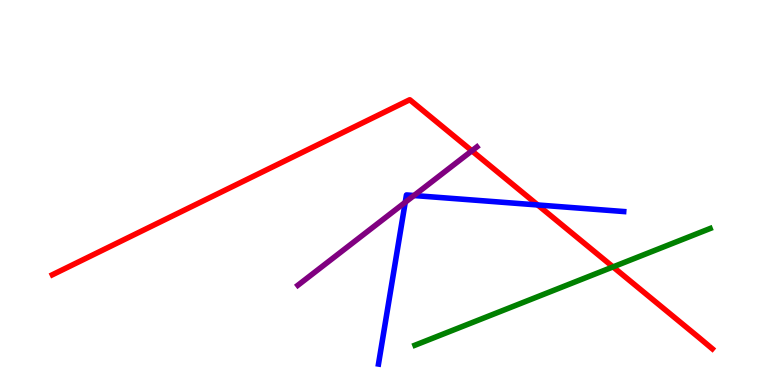[{'lines': ['blue', 'red'], 'intersections': [{'x': 6.94, 'y': 4.68}]}, {'lines': ['green', 'red'], 'intersections': [{'x': 7.91, 'y': 3.07}]}, {'lines': ['purple', 'red'], 'intersections': [{'x': 6.09, 'y': 6.08}]}, {'lines': ['blue', 'green'], 'intersections': []}, {'lines': ['blue', 'purple'], 'intersections': [{'x': 5.23, 'y': 4.75}, {'x': 5.34, 'y': 4.92}]}, {'lines': ['green', 'purple'], 'intersections': []}]